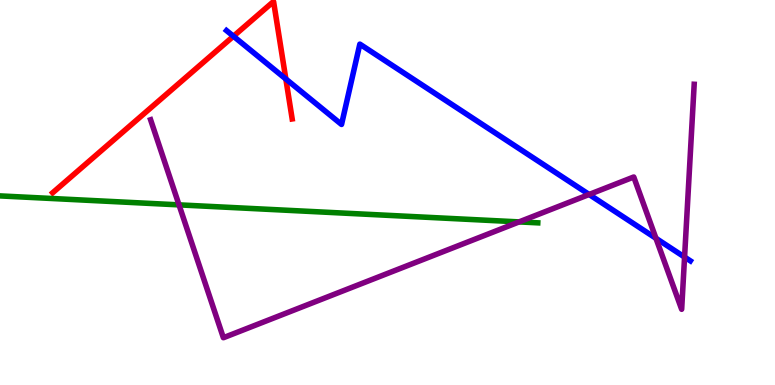[{'lines': ['blue', 'red'], 'intersections': [{'x': 3.01, 'y': 9.06}, {'x': 3.69, 'y': 7.95}]}, {'lines': ['green', 'red'], 'intersections': []}, {'lines': ['purple', 'red'], 'intersections': []}, {'lines': ['blue', 'green'], 'intersections': []}, {'lines': ['blue', 'purple'], 'intersections': [{'x': 7.6, 'y': 4.95}, {'x': 8.46, 'y': 3.81}, {'x': 8.83, 'y': 3.32}]}, {'lines': ['green', 'purple'], 'intersections': [{'x': 2.31, 'y': 4.68}, {'x': 6.7, 'y': 4.24}]}]